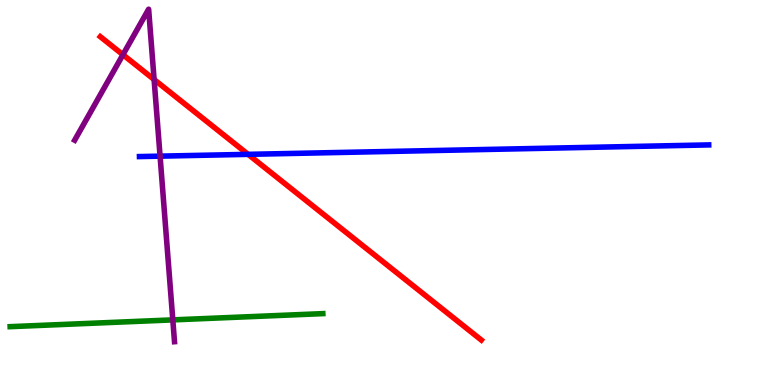[{'lines': ['blue', 'red'], 'intersections': [{'x': 3.2, 'y': 5.99}]}, {'lines': ['green', 'red'], 'intersections': []}, {'lines': ['purple', 'red'], 'intersections': [{'x': 1.59, 'y': 8.58}, {'x': 1.99, 'y': 7.93}]}, {'lines': ['blue', 'green'], 'intersections': []}, {'lines': ['blue', 'purple'], 'intersections': [{'x': 2.07, 'y': 5.94}]}, {'lines': ['green', 'purple'], 'intersections': [{'x': 2.23, 'y': 1.69}]}]